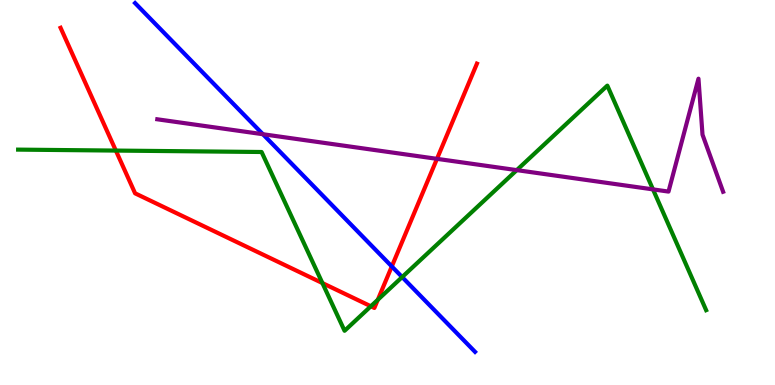[{'lines': ['blue', 'red'], 'intersections': [{'x': 5.06, 'y': 3.08}]}, {'lines': ['green', 'red'], 'intersections': [{'x': 1.49, 'y': 6.09}, {'x': 4.16, 'y': 2.65}, {'x': 4.79, 'y': 2.04}, {'x': 4.87, 'y': 2.21}]}, {'lines': ['purple', 'red'], 'intersections': [{'x': 5.64, 'y': 5.87}]}, {'lines': ['blue', 'green'], 'intersections': [{'x': 5.19, 'y': 2.8}]}, {'lines': ['blue', 'purple'], 'intersections': [{'x': 3.39, 'y': 6.51}]}, {'lines': ['green', 'purple'], 'intersections': [{'x': 6.67, 'y': 5.58}, {'x': 8.43, 'y': 5.08}]}]